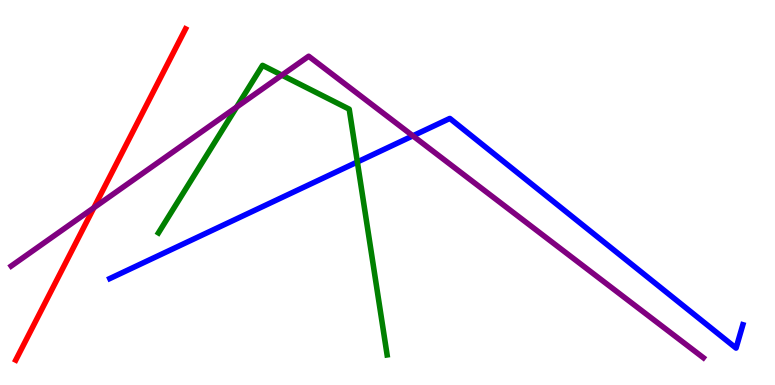[{'lines': ['blue', 'red'], 'intersections': []}, {'lines': ['green', 'red'], 'intersections': []}, {'lines': ['purple', 'red'], 'intersections': [{'x': 1.21, 'y': 4.6}]}, {'lines': ['blue', 'green'], 'intersections': [{'x': 4.61, 'y': 5.79}]}, {'lines': ['blue', 'purple'], 'intersections': [{'x': 5.33, 'y': 6.47}]}, {'lines': ['green', 'purple'], 'intersections': [{'x': 3.05, 'y': 7.22}, {'x': 3.64, 'y': 8.05}]}]